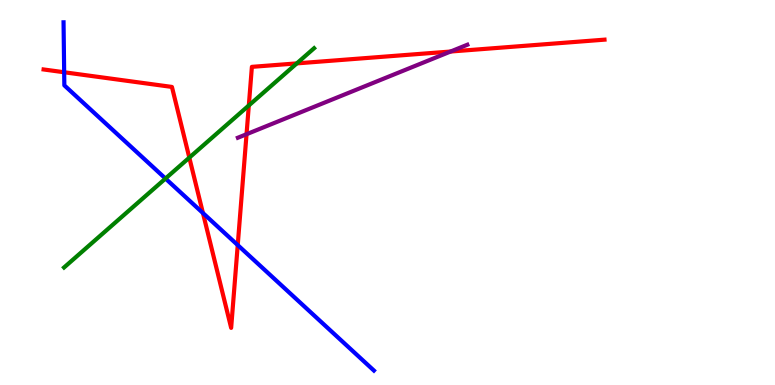[{'lines': ['blue', 'red'], 'intersections': [{'x': 0.828, 'y': 8.12}, {'x': 2.62, 'y': 4.47}, {'x': 3.07, 'y': 3.63}]}, {'lines': ['green', 'red'], 'intersections': [{'x': 2.44, 'y': 5.91}, {'x': 3.21, 'y': 7.26}, {'x': 3.83, 'y': 8.35}]}, {'lines': ['purple', 'red'], 'intersections': [{'x': 3.18, 'y': 6.51}, {'x': 5.81, 'y': 8.66}]}, {'lines': ['blue', 'green'], 'intersections': [{'x': 2.14, 'y': 5.36}]}, {'lines': ['blue', 'purple'], 'intersections': []}, {'lines': ['green', 'purple'], 'intersections': []}]